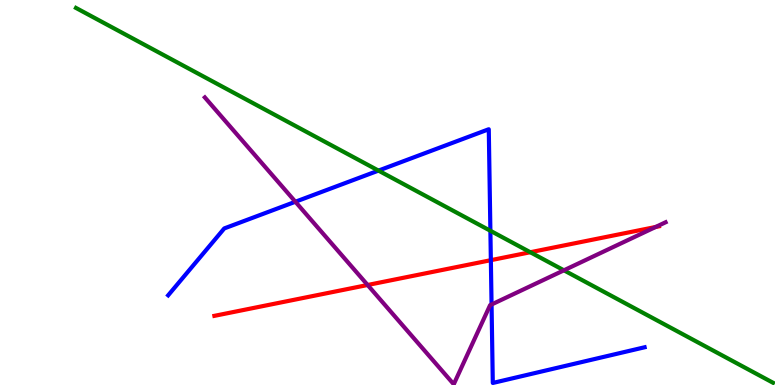[{'lines': ['blue', 'red'], 'intersections': [{'x': 6.33, 'y': 3.24}]}, {'lines': ['green', 'red'], 'intersections': [{'x': 6.84, 'y': 3.45}]}, {'lines': ['purple', 'red'], 'intersections': [{'x': 4.74, 'y': 2.6}, {'x': 8.46, 'y': 4.1}]}, {'lines': ['blue', 'green'], 'intersections': [{'x': 4.88, 'y': 5.57}, {'x': 6.33, 'y': 4.01}]}, {'lines': ['blue', 'purple'], 'intersections': [{'x': 3.81, 'y': 4.76}, {'x': 6.34, 'y': 2.09}]}, {'lines': ['green', 'purple'], 'intersections': [{'x': 7.28, 'y': 2.98}]}]